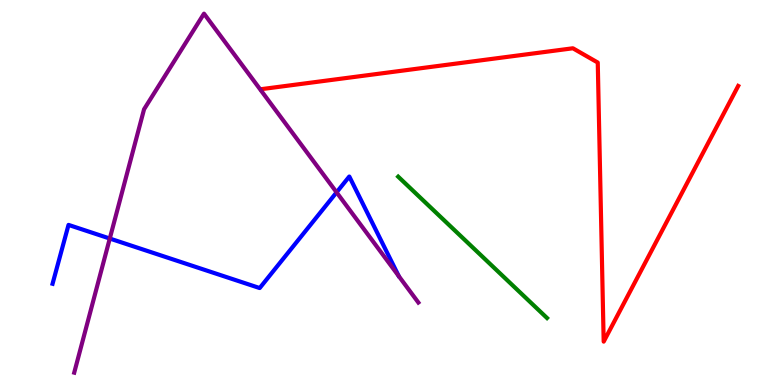[{'lines': ['blue', 'red'], 'intersections': []}, {'lines': ['green', 'red'], 'intersections': []}, {'lines': ['purple', 'red'], 'intersections': []}, {'lines': ['blue', 'green'], 'intersections': []}, {'lines': ['blue', 'purple'], 'intersections': [{'x': 1.42, 'y': 3.8}, {'x': 4.34, 'y': 5.0}]}, {'lines': ['green', 'purple'], 'intersections': []}]